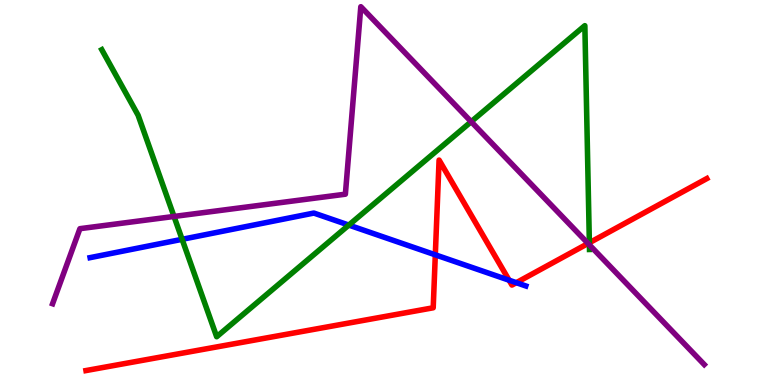[{'lines': ['blue', 'red'], 'intersections': [{'x': 5.62, 'y': 3.38}, {'x': 6.57, 'y': 2.72}, {'x': 6.66, 'y': 2.66}]}, {'lines': ['green', 'red'], 'intersections': [{'x': 7.6, 'y': 3.69}]}, {'lines': ['purple', 'red'], 'intersections': [{'x': 7.59, 'y': 3.68}]}, {'lines': ['blue', 'green'], 'intersections': [{'x': 2.35, 'y': 3.78}, {'x': 4.5, 'y': 4.15}]}, {'lines': ['blue', 'purple'], 'intersections': []}, {'lines': ['green', 'purple'], 'intersections': [{'x': 2.25, 'y': 4.38}, {'x': 6.08, 'y': 6.84}, {'x': 7.61, 'y': 3.64}]}]